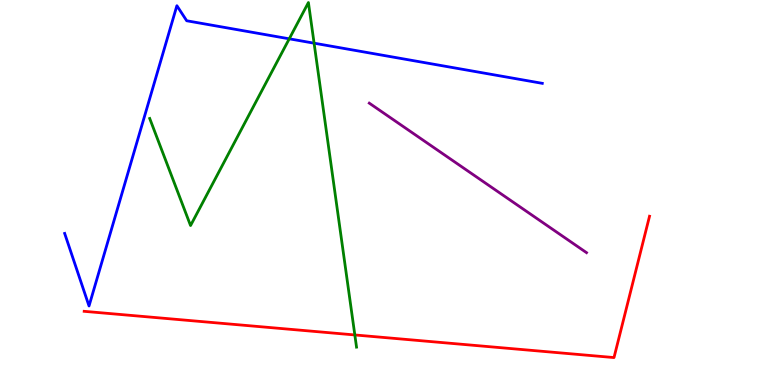[{'lines': ['blue', 'red'], 'intersections': []}, {'lines': ['green', 'red'], 'intersections': [{'x': 4.58, 'y': 1.3}]}, {'lines': ['purple', 'red'], 'intersections': []}, {'lines': ['blue', 'green'], 'intersections': [{'x': 3.73, 'y': 8.99}, {'x': 4.05, 'y': 8.88}]}, {'lines': ['blue', 'purple'], 'intersections': []}, {'lines': ['green', 'purple'], 'intersections': []}]